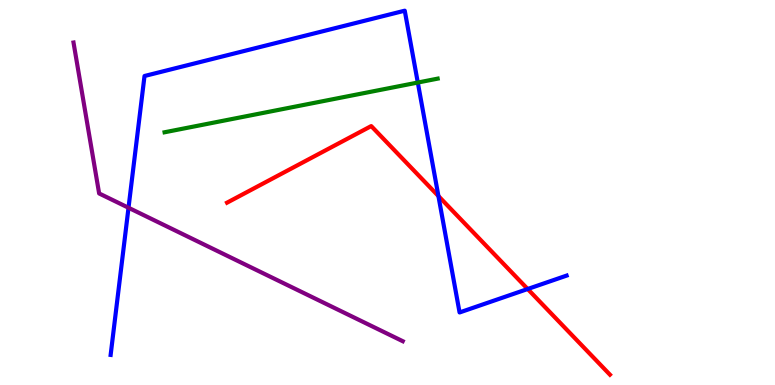[{'lines': ['blue', 'red'], 'intersections': [{'x': 5.66, 'y': 4.91}, {'x': 6.81, 'y': 2.49}]}, {'lines': ['green', 'red'], 'intersections': []}, {'lines': ['purple', 'red'], 'intersections': []}, {'lines': ['blue', 'green'], 'intersections': [{'x': 5.39, 'y': 7.86}]}, {'lines': ['blue', 'purple'], 'intersections': [{'x': 1.66, 'y': 4.6}]}, {'lines': ['green', 'purple'], 'intersections': []}]